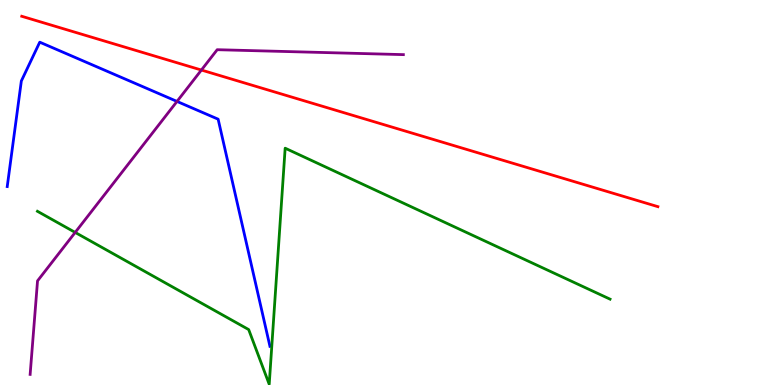[{'lines': ['blue', 'red'], 'intersections': []}, {'lines': ['green', 'red'], 'intersections': []}, {'lines': ['purple', 'red'], 'intersections': [{'x': 2.6, 'y': 8.18}]}, {'lines': ['blue', 'green'], 'intersections': []}, {'lines': ['blue', 'purple'], 'intersections': [{'x': 2.28, 'y': 7.37}]}, {'lines': ['green', 'purple'], 'intersections': [{'x': 0.97, 'y': 3.96}]}]